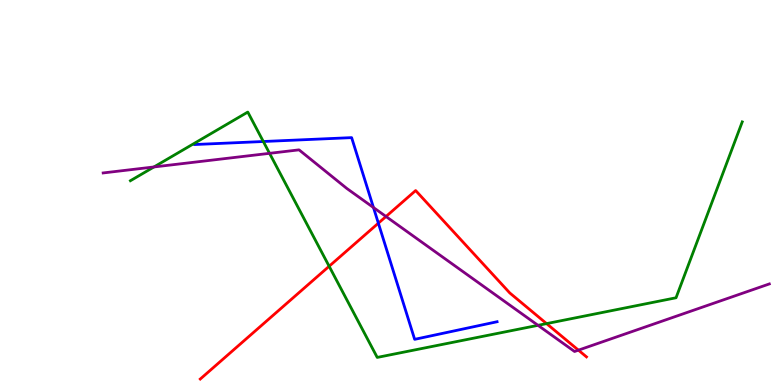[{'lines': ['blue', 'red'], 'intersections': [{'x': 4.88, 'y': 4.2}]}, {'lines': ['green', 'red'], 'intersections': [{'x': 4.25, 'y': 3.08}, {'x': 7.05, 'y': 1.59}]}, {'lines': ['purple', 'red'], 'intersections': [{'x': 4.98, 'y': 4.38}, {'x': 7.46, 'y': 0.905}]}, {'lines': ['blue', 'green'], 'intersections': [{'x': 3.4, 'y': 6.32}]}, {'lines': ['blue', 'purple'], 'intersections': [{'x': 4.82, 'y': 4.61}]}, {'lines': ['green', 'purple'], 'intersections': [{'x': 1.99, 'y': 5.66}, {'x': 3.48, 'y': 6.02}, {'x': 6.94, 'y': 1.55}]}]